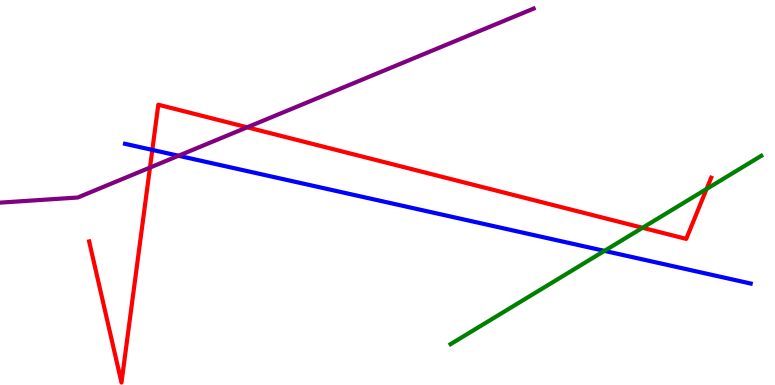[{'lines': ['blue', 'red'], 'intersections': [{'x': 1.97, 'y': 6.11}]}, {'lines': ['green', 'red'], 'intersections': [{'x': 8.29, 'y': 4.08}, {'x': 9.12, 'y': 5.09}]}, {'lines': ['purple', 'red'], 'intersections': [{'x': 1.94, 'y': 5.65}, {'x': 3.19, 'y': 6.69}]}, {'lines': ['blue', 'green'], 'intersections': [{'x': 7.8, 'y': 3.48}]}, {'lines': ['blue', 'purple'], 'intersections': [{'x': 2.3, 'y': 5.95}]}, {'lines': ['green', 'purple'], 'intersections': []}]